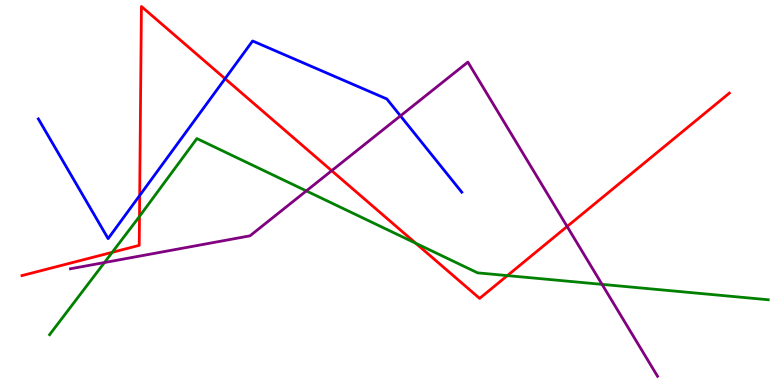[{'lines': ['blue', 'red'], 'intersections': [{'x': 1.8, 'y': 4.92}, {'x': 2.9, 'y': 7.96}]}, {'lines': ['green', 'red'], 'intersections': [{'x': 1.45, 'y': 3.45}, {'x': 1.8, 'y': 4.38}, {'x': 5.36, 'y': 3.68}, {'x': 6.55, 'y': 2.84}]}, {'lines': ['purple', 'red'], 'intersections': [{'x': 4.28, 'y': 5.57}, {'x': 7.32, 'y': 4.12}]}, {'lines': ['blue', 'green'], 'intersections': []}, {'lines': ['blue', 'purple'], 'intersections': [{'x': 5.17, 'y': 6.99}]}, {'lines': ['green', 'purple'], 'intersections': [{'x': 1.35, 'y': 3.18}, {'x': 3.95, 'y': 5.04}, {'x': 7.77, 'y': 2.61}]}]